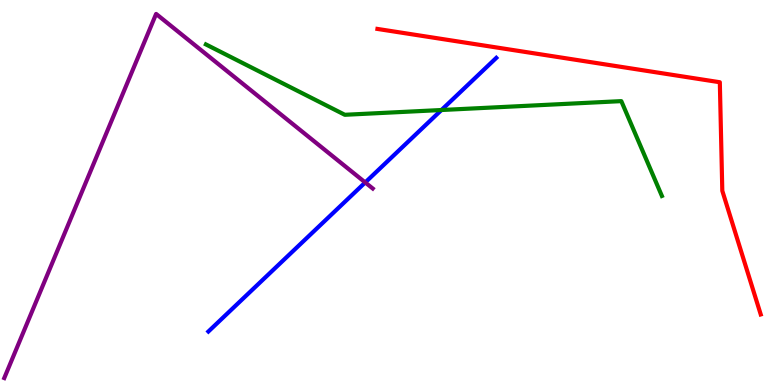[{'lines': ['blue', 'red'], 'intersections': []}, {'lines': ['green', 'red'], 'intersections': []}, {'lines': ['purple', 'red'], 'intersections': []}, {'lines': ['blue', 'green'], 'intersections': [{'x': 5.7, 'y': 7.14}]}, {'lines': ['blue', 'purple'], 'intersections': [{'x': 4.71, 'y': 5.26}]}, {'lines': ['green', 'purple'], 'intersections': []}]